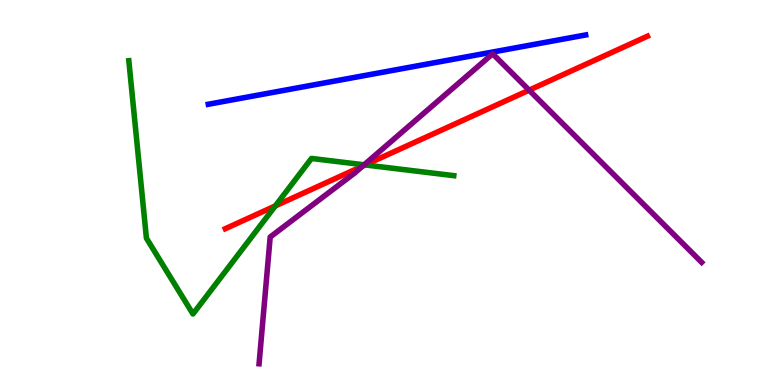[{'lines': ['blue', 'red'], 'intersections': []}, {'lines': ['green', 'red'], 'intersections': [{'x': 3.55, 'y': 4.65}, {'x': 4.71, 'y': 5.72}]}, {'lines': ['purple', 'red'], 'intersections': [{'x': 4.68, 'y': 5.69}, {'x': 6.83, 'y': 7.66}]}, {'lines': ['blue', 'green'], 'intersections': []}, {'lines': ['blue', 'purple'], 'intersections': []}, {'lines': ['green', 'purple'], 'intersections': [{'x': 4.7, 'y': 5.72}]}]